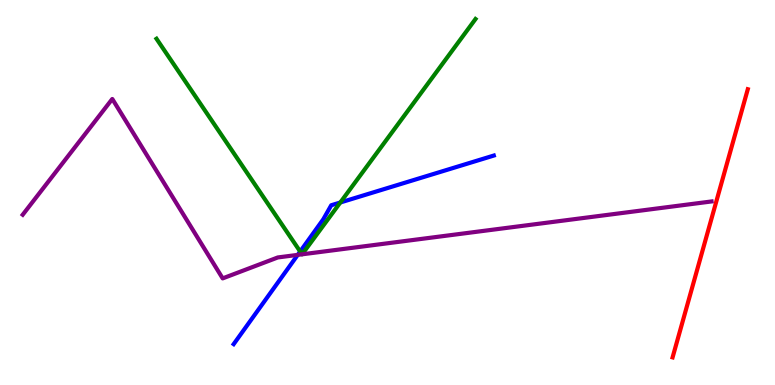[{'lines': ['blue', 'red'], 'intersections': []}, {'lines': ['green', 'red'], 'intersections': []}, {'lines': ['purple', 'red'], 'intersections': []}, {'lines': ['blue', 'green'], 'intersections': [{'x': 3.87, 'y': 3.47}, {'x': 4.39, 'y': 4.74}]}, {'lines': ['blue', 'purple'], 'intersections': [{'x': 3.84, 'y': 3.38}]}, {'lines': ['green', 'purple'], 'intersections': [{'x': 3.9, 'y': 3.39}, {'x': 3.9, 'y': 3.39}]}]